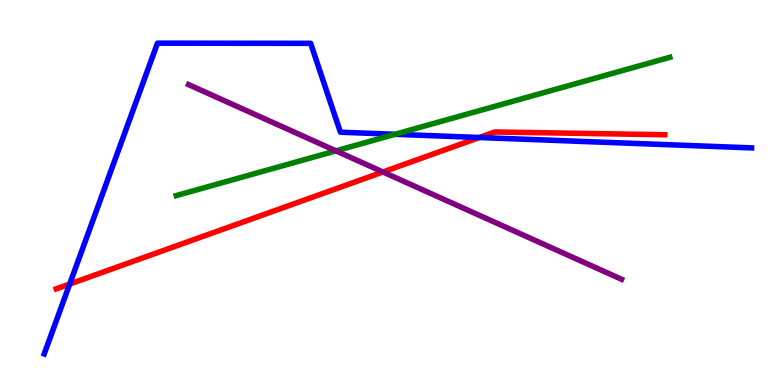[{'lines': ['blue', 'red'], 'intersections': [{'x': 0.899, 'y': 2.62}, {'x': 6.18, 'y': 6.43}]}, {'lines': ['green', 'red'], 'intersections': []}, {'lines': ['purple', 'red'], 'intersections': [{'x': 4.94, 'y': 5.53}]}, {'lines': ['blue', 'green'], 'intersections': [{'x': 5.1, 'y': 6.51}]}, {'lines': ['blue', 'purple'], 'intersections': []}, {'lines': ['green', 'purple'], 'intersections': [{'x': 4.33, 'y': 6.08}]}]